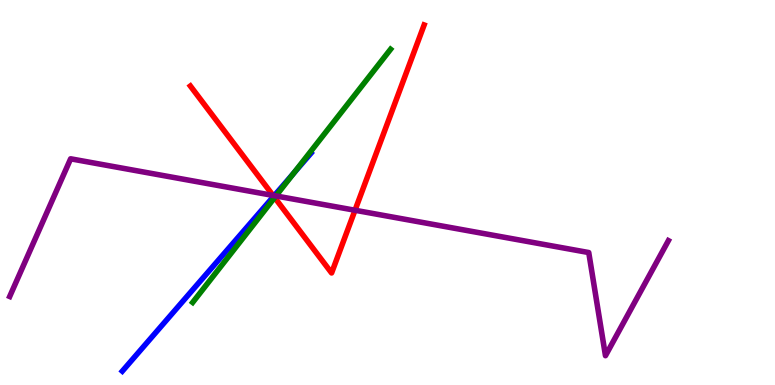[{'lines': ['blue', 'red'], 'intersections': [{'x': 3.53, 'y': 4.9}]}, {'lines': ['green', 'red'], 'intersections': [{'x': 3.54, 'y': 4.87}]}, {'lines': ['purple', 'red'], 'intersections': [{'x': 3.52, 'y': 4.92}, {'x': 4.58, 'y': 4.54}]}, {'lines': ['blue', 'green'], 'intersections': [{'x': 3.79, 'y': 5.5}]}, {'lines': ['blue', 'purple'], 'intersections': [{'x': 3.54, 'y': 4.92}]}, {'lines': ['green', 'purple'], 'intersections': [{'x': 3.56, 'y': 4.91}]}]